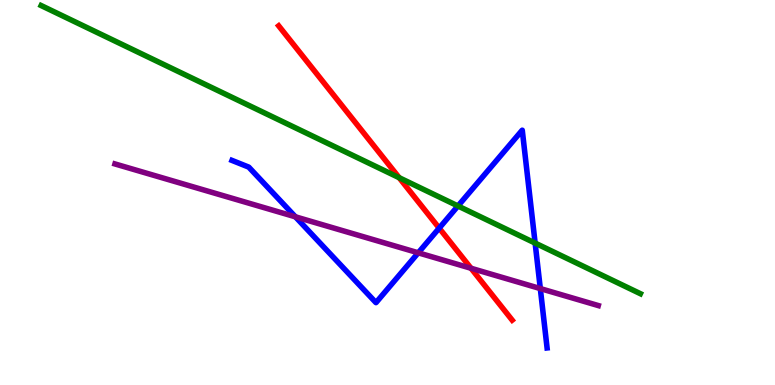[{'lines': ['blue', 'red'], 'intersections': [{'x': 5.67, 'y': 4.07}]}, {'lines': ['green', 'red'], 'intersections': [{'x': 5.15, 'y': 5.38}]}, {'lines': ['purple', 'red'], 'intersections': [{'x': 6.08, 'y': 3.03}]}, {'lines': ['blue', 'green'], 'intersections': [{'x': 5.91, 'y': 4.65}, {'x': 6.9, 'y': 3.69}]}, {'lines': ['blue', 'purple'], 'intersections': [{'x': 3.81, 'y': 4.37}, {'x': 5.4, 'y': 3.43}, {'x': 6.97, 'y': 2.5}]}, {'lines': ['green', 'purple'], 'intersections': []}]